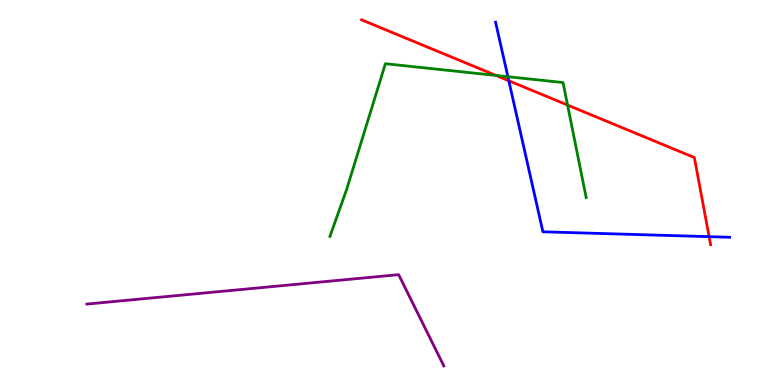[{'lines': ['blue', 'red'], 'intersections': [{'x': 6.57, 'y': 7.9}, {'x': 9.15, 'y': 3.85}]}, {'lines': ['green', 'red'], 'intersections': [{'x': 6.4, 'y': 8.04}, {'x': 7.32, 'y': 7.27}]}, {'lines': ['purple', 'red'], 'intersections': []}, {'lines': ['blue', 'green'], 'intersections': [{'x': 6.55, 'y': 8.01}]}, {'lines': ['blue', 'purple'], 'intersections': []}, {'lines': ['green', 'purple'], 'intersections': []}]